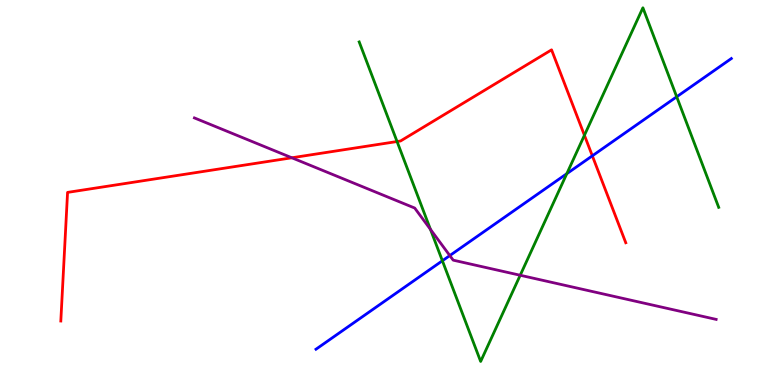[{'lines': ['blue', 'red'], 'intersections': [{'x': 7.64, 'y': 5.95}]}, {'lines': ['green', 'red'], 'intersections': [{'x': 5.12, 'y': 6.32}, {'x': 7.54, 'y': 6.49}]}, {'lines': ['purple', 'red'], 'intersections': [{'x': 3.77, 'y': 5.9}]}, {'lines': ['blue', 'green'], 'intersections': [{'x': 5.71, 'y': 3.23}, {'x': 7.31, 'y': 5.49}, {'x': 8.73, 'y': 7.49}]}, {'lines': ['blue', 'purple'], 'intersections': [{'x': 5.8, 'y': 3.36}]}, {'lines': ['green', 'purple'], 'intersections': [{'x': 5.55, 'y': 4.04}, {'x': 6.71, 'y': 2.85}]}]